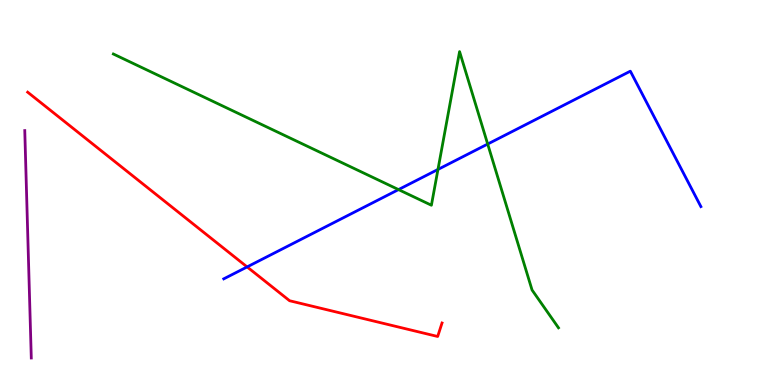[{'lines': ['blue', 'red'], 'intersections': [{'x': 3.19, 'y': 3.07}]}, {'lines': ['green', 'red'], 'intersections': []}, {'lines': ['purple', 'red'], 'intersections': []}, {'lines': ['blue', 'green'], 'intersections': [{'x': 5.14, 'y': 5.08}, {'x': 5.65, 'y': 5.6}, {'x': 6.29, 'y': 6.26}]}, {'lines': ['blue', 'purple'], 'intersections': []}, {'lines': ['green', 'purple'], 'intersections': []}]